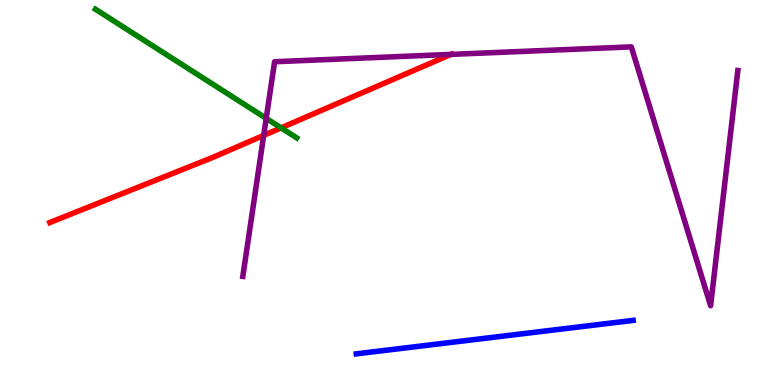[{'lines': ['blue', 'red'], 'intersections': []}, {'lines': ['green', 'red'], 'intersections': [{'x': 3.63, 'y': 6.68}]}, {'lines': ['purple', 'red'], 'intersections': [{'x': 3.4, 'y': 6.48}, {'x': 5.82, 'y': 8.59}]}, {'lines': ['blue', 'green'], 'intersections': []}, {'lines': ['blue', 'purple'], 'intersections': []}, {'lines': ['green', 'purple'], 'intersections': [{'x': 3.44, 'y': 6.93}]}]